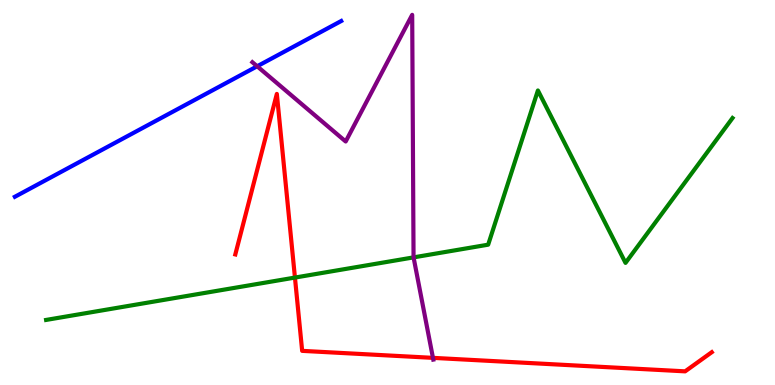[{'lines': ['blue', 'red'], 'intersections': []}, {'lines': ['green', 'red'], 'intersections': [{'x': 3.81, 'y': 2.79}]}, {'lines': ['purple', 'red'], 'intersections': [{'x': 5.59, 'y': 0.705}]}, {'lines': ['blue', 'green'], 'intersections': []}, {'lines': ['blue', 'purple'], 'intersections': [{'x': 3.32, 'y': 8.28}]}, {'lines': ['green', 'purple'], 'intersections': [{'x': 5.34, 'y': 3.31}]}]